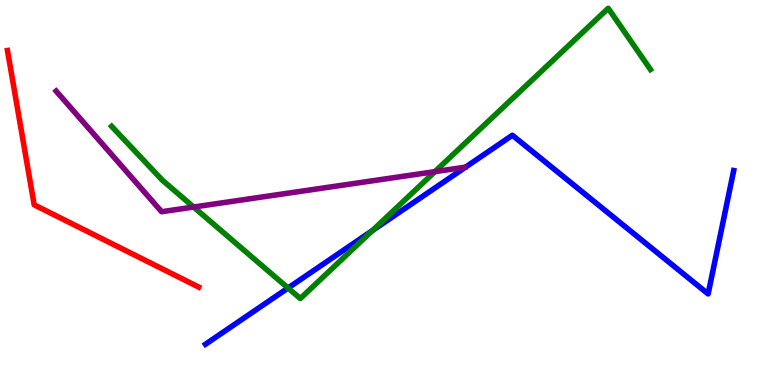[{'lines': ['blue', 'red'], 'intersections': []}, {'lines': ['green', 'red'], 'intersections': []}, {'lines': ['purple', 'red'], 'intersections': []}, {'lines': ['blue', 'green'], 'intersections': [{'x': 3.72, 'y': 2.52}, {'x': 4.8, 'y': 4.01}]}, {'lines': ['blue', 'purple'], 'intersections': []}, {'lines': ['green', 'purple'], 'intersections': [{'x': 2.5, 'y': 4.62}, {'x': 5.61, 'y': 5.54}]}]